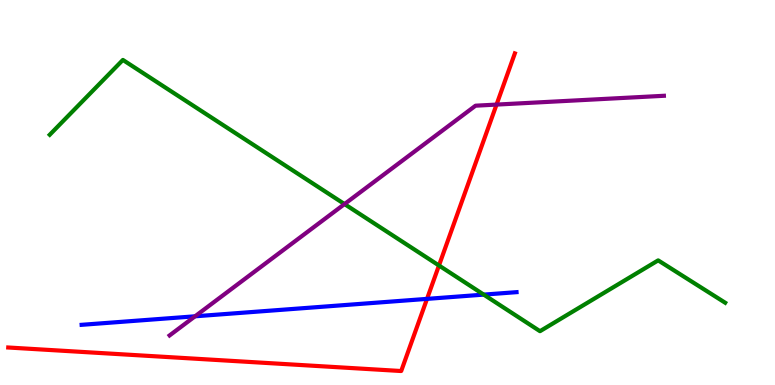[{'lines': ['blue', 'red'], 'intersections': [{'x': 5.51, 'y': 2.24}]}, {'lines': ['green', 'red'], 'intersections': [{'x': 5.66, 'y': 3.1}]}, {'lines': ['purple', 'red'], 'intersections': [{'x': 6.41, 'y': 7.28}]}, {'lines': ['blue', 'green'], 'intersections': [{'x': 6.24, 'y': 2.35}]}, {'lines': ['blue', 'purple'], 'intersections': [{'x': 2.52, 'y': 1.78}]}, {'lines': ['green', 'purple'], 'intersections': [{'x': 4.45, 'y': 4.7}]}]